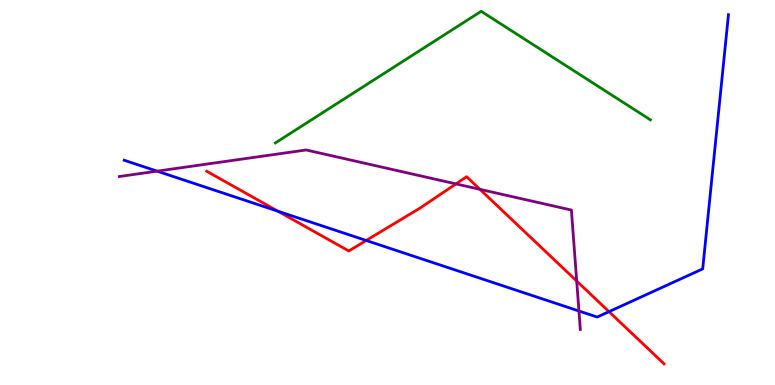[{'lines': ['blue', 'red'], 'intersections': [{'x': 3.59, 'y': 4.51}, {'x': 4.73, 'y': 3.75}, {'x': 7.86, 'y': 1.91}]}, {'lines': ['green', 'red'], 'intersections': []}, {'lines': ['purple', 'red'], 'intersections': [{'x': 5.88, 'y': 5.22}, {'x': 6.19, 'y': 5.08}, {'x': 7.44, 'y': 2.7}]}, {'lines': ['blue', 'green'], 'intersections': []}, {'lines': ['blue', 'purple'], 'intersections': [{'x': 2.03, 'y': 5.55}, {'x': 7.47, 'y': 1.92}]}, {'lines': ['green', 'purple'], 'intersections': []}]